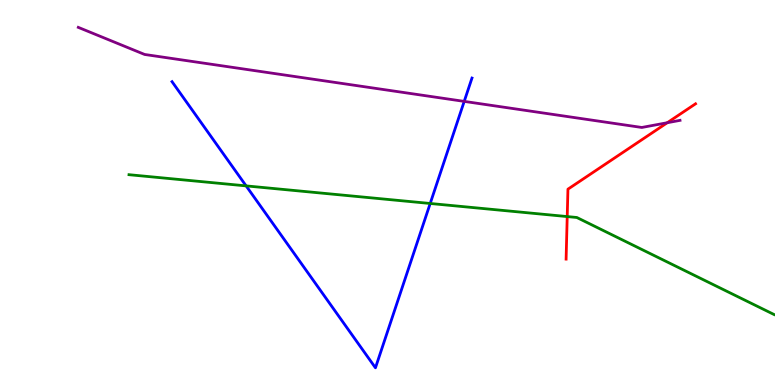[{'lines': ['blue', 'red'], 'intersections': []}, {'lines': ['green', 'red'], 'intersections': [{'x': 7.32, 'y': 4.37}]}, {'lines': ['purple', 'red'], 'intersections': [{'x': 8.61, 'y': 6.81}]}, {'lines': ['blue', 'green'], 'intersections': [{'x': 3.18, 'y': 5.17}, {'x': 5.55, 'y': 4.71}]}, {'lines': ['blue', 'purple'], 'intersections': [{'x': 5.99, 'y': 7.37}]}, {'lines': ['green', 'purple'], 'intersections': []}]